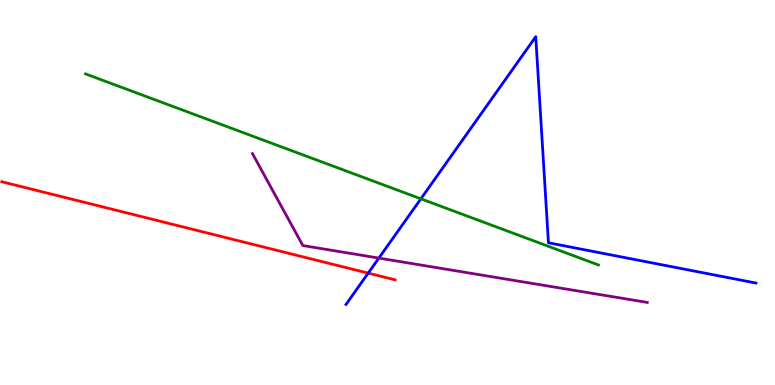[{'lines': ['blue', 'red'], 'intersections': [{'x': 4.75, 'y': 2.91}]}, {'lines': ['green', 'red'], 'intersections': []}, {'lines': ['purple', 'red'], 'intersections': []}, {'lines': ['blue', 'green'], 'intersections': [{'x': 5.43, 'y': 4.84}]}, {'lines': ['blue', 'purple'], 'intersections': [{'x': 4.89, 'y': 3.3}]}, {'lines': ['green', 'purple'], 'intersections': []}]